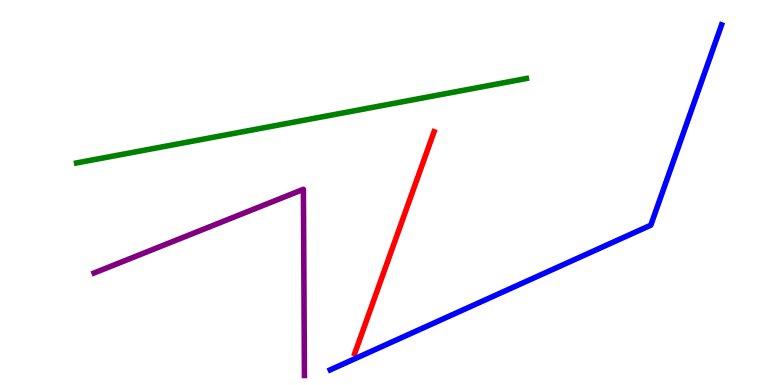[{'lines': ['blue', 'red'], 'intersections': []}, {'lines': ['green', 'red'], 'intersections': []}, {'lines': ['purple', 'red'], 'intersections': []}, {'lines': ['blue', 'green'], 'intersections': []}, {'lines': ['blue', 'purple'], 'intersections': []}, {'lines': ['green', 'purple'], 'intersections': []}]